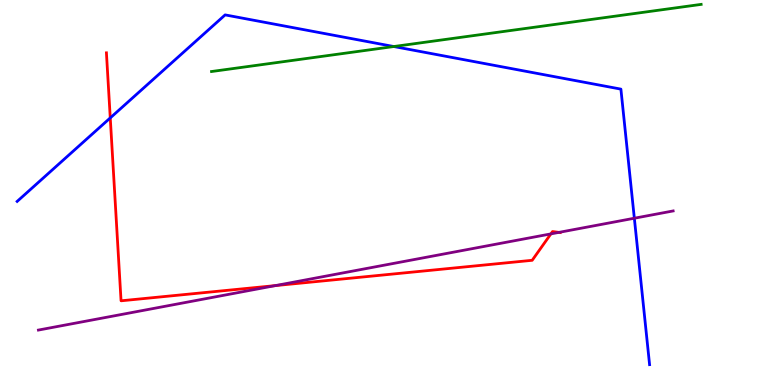[{'lines': ['blue', 'red'], 'intersections': [{'x': 1.42, 'y': 6.94}]}, {'lines': ['green', 'red'], 'intersections': []}, {'lines': ['purple', 'red'], 'intersections': [{'x': 3.55, 'y': 2.58}, {'x': 7.11, 'y': 3.92}, {'x': 7.21, 'y': 3.96}]}, {'lines': ['blue', 'green'], 'intersections': [{'x': 5.08, 'y': 8.79}]}, {'lines': ['blue', 'purple'], 'intersections': [{'x': 8.19, 'y': 4.33}]}, {'lines': ['green', 'purple'], 'intersections': []}]